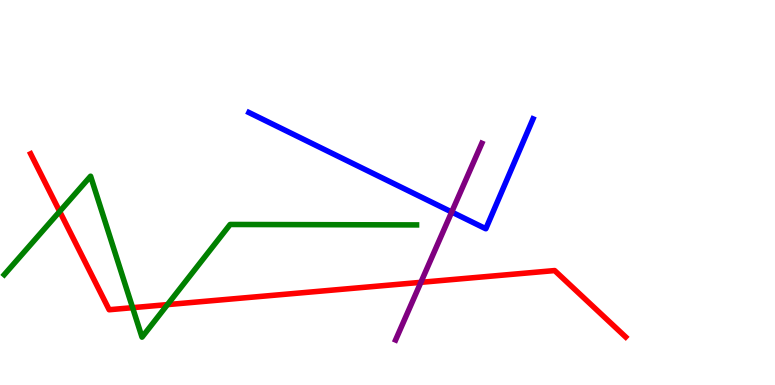[{'lines': ['blue', 'red'], 'intersections': []}, {'lines': ['green', 'red'], 'intersections': [{'x': 0.77, 'y': 4.51}, {'x': 1.71, 'y': 2.01}, {'x': 2.16, 'y': 2.09}]}, {'lines': ['purple', 'red'], 'intersections': [{'x': 5.43, 'y': 2.67}]}, {'lines': ['blue', 'green'], 'intersections': []}, {'lines': ['blue', 'purple'], 'intersections': [{'x': 5.83, 'y': 4.49}]}, {'lines': ['green', 'purple'], 'intersections': []}]